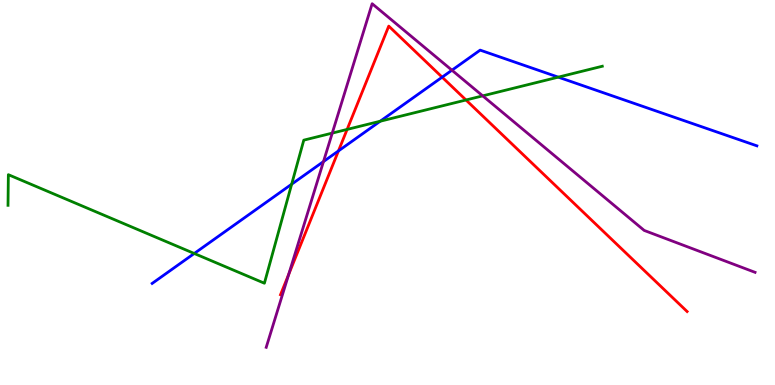[{'lines': ['blue', 'red'], 'intersections': [{'x': 4.37, 'y': 6.08}, {'x': 5.71, 'y': 8.0}]}, {'lines': ['green', 'red'], 'intersections': [{'x': 4.48, 'y': 6.64}, {'x': 6.01, 'y': 7.4}]}, {'lines': ['purple', 'red'], 'intersections': [{'x': 3.73, 'y': 2.87}]}, {'lines': ['blue', 'green'], 'intersections': [{'x': 2.51, 'y': 3.42}, {'x': 3.76, 'y': 5.22}, {'x': 4.91, 'y': 6.85}, {'x': 7.2, 'y': 8.0}]}, {'lines': ['blue', 'purple'], 'intersections': [{'x': 4.17, 'y': 5.8}, {'x': 5.83, 'y': 8.18}]}, {'lines': ['green', 'purple'], 'intersections': [{'x': 4.29, 'y': 6.54}, {'x': 6.23, 'y': 7.51}]}]